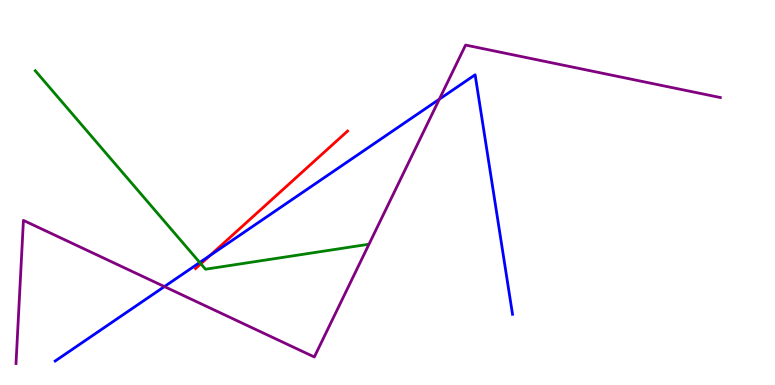[{'lines': ['blue', 'red'], 'intersections': [{'x': 2.71, 'y': 3.36}]}, {'lines': ['green', 'red'], 'intersections': [{'x': 2.59, 'y': 3.15}]}, {'lines': ['purple', 'red'], 'intersections': []}, {'lines': ['blue', 'green'], 'intersections': [{'x': 2.58, 'y': 3.18}]}, {'lines': ['blue', 'purple'], 'intersections': [{'x': 2.12, 'y': 2.56}, {'x': 5.67, 'y': 7.42}]}, {'lines': ['green', 'purple'], 'intersections': []}]